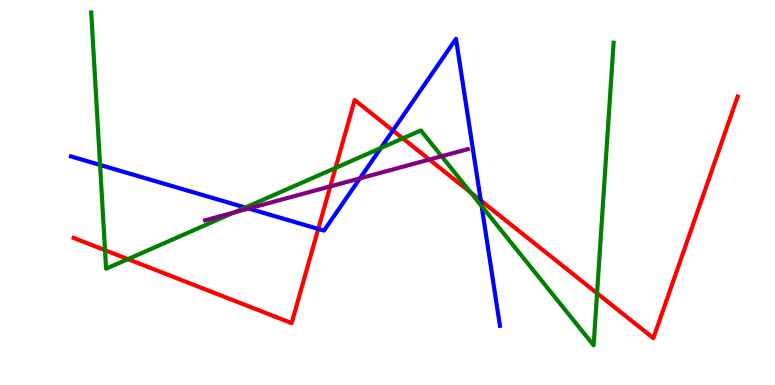[{'lines': ['blue', 'red'], 'intersections': [{'x': 4.11, 'y': 4.05}, {'x': 5.07, 'y': 6.61}, {'x': 6.2, 'y': 4.79}]}, {'lines': ['green', 'red'], 'intersections': [{'x': 1.35, 'y': 3.5}, {'x': 1.65, 'y': 3.27}, {'x': 4.33, 'y': 5.64}, {'x': 5.2, 'y': 6.41}, {'x': 6.08, 'y': 5.0}, {'x': 7.7, 'y': 2.38}]}, {'lines': ['purple', 'red'], 'intersections': [{'x': 4.26, 'y': 5.16}, {'x': 5.54, 'y': 5.86}]}, {'lines': ['blue', 'green'], 'intersections': [{'x': 1.29, 'y': 5.72}, {'x': 3.17, 'y': 4.61}, {'x': 4.91, 'y': 6.16}, {'x': 6.21, 'y': 4.65}]}, {'lines': ['blue', 'purple'], 'intersections': [{'x': 3.21, 'y': 4.58}, {'x': 4.64, 'y': 5.37}]}, {'lines': ['green', 'purple'], 'intersections': [{'x': 3.02, 'y': 4.48}, {'x': 5.7, 'y': 5.94}]}]